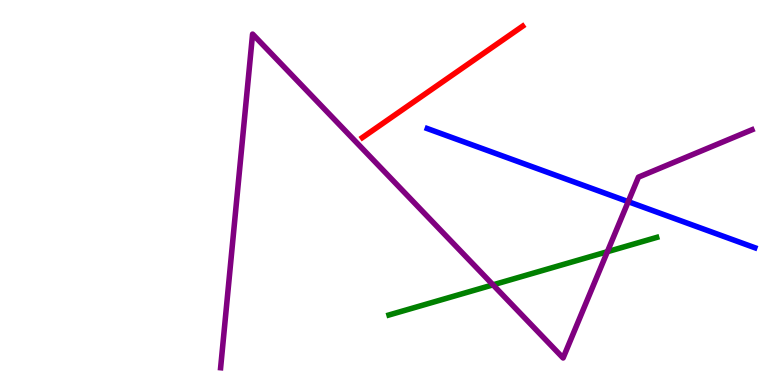[{'lines': ['blue', 'red'], 'intersections': []}, {'lines': ['green', 'red'], 'intersections': []}, {'lines': ['purple', 'red'], 'intersections': []}, {'lines': ['blue', 'green'], 'intersections': []}, {'lines': ['blue', 'purple'], 'intersections': [{'x': 8.11, 'y': 4.76}]}, {'lines': ['green', 'purple'], 'intersections': [{'x': 6.36, 'y': 2.6}, {'x': 7.84, 'y': 3.46}]}]